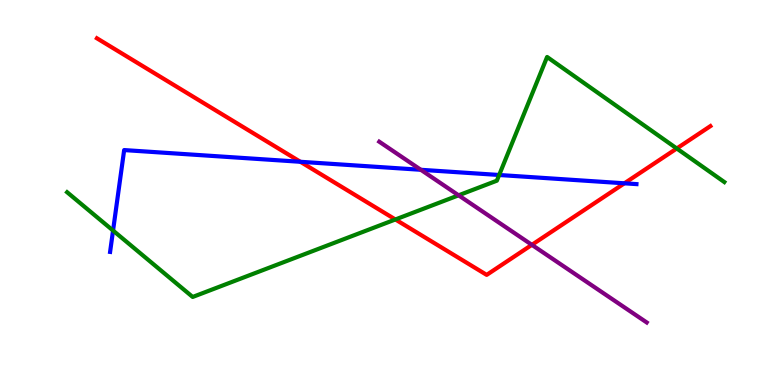[{'lines': ['blue', 'red'], 'intersections': [{'x': 3.88, 'y': 5.8}, {'x': 8.06, 'y': 5.24}]}, {'lines': ['green', 'red'], 'intersections': [{'x': 5.1, 'y': 4.3}, {'x': 8.73, 'y': 6.14}]}, {'lines': ['purple', 'red'], 'intersections': [{'x': 6.86, 'y': 3.64}]}, {'lines': ['blue', 'green'], 'intersections': [{'x': 1.46, 'y': 4.01}, {'x': 6.44, 'y': 5.45}]}, {'lines': ['blue', 'purple'], 'intersections': [{'x': 5.43, 'y': 5.59}]}, {'lines': ['green', 'purple'], 'intersections': [{'x': 5.92, 'y': 4.93}]}]